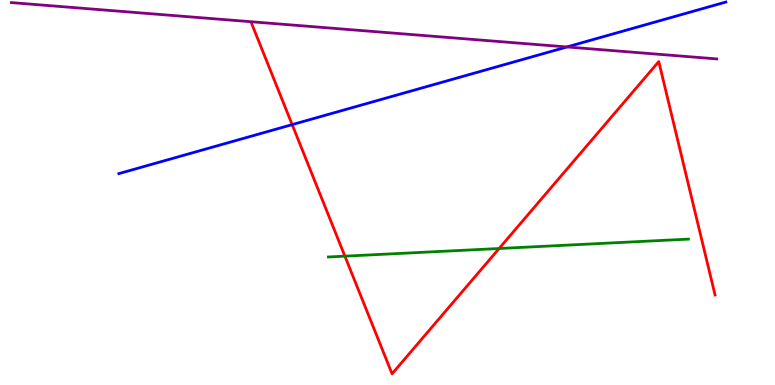[{'lines': ['blue', 'red'], 'intersections': [{'x': 3.77, 'y': 6.76}]}, {'lines': ['green', 'red'], 'intersections': [{'x': 4.45, 'y': 3.35}, {'x': 6.44, 'y': 3.55}]}, {'lines': ['purple', 'red'], 'intersections': []}, {'lines': ['blue', 'green'], 'intersections': []}, {'lines': ['blue', 'purple'], 'intersections': [{'x': 7.32, 'y': 8.78}]}, {'lines': ['green', 'purple'], 'intersections': []}]